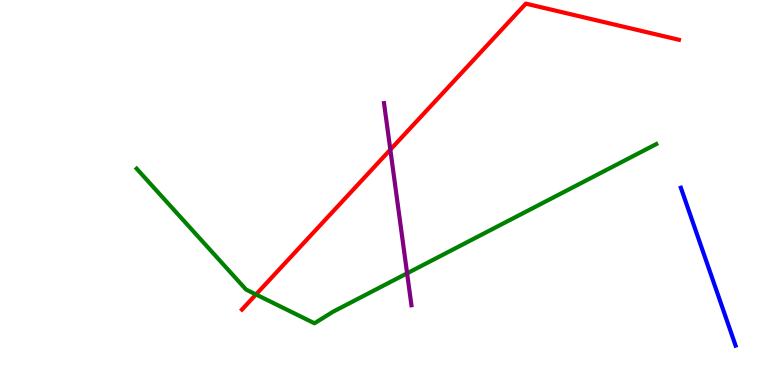[{'lines': ['blue', 'red'], 'intersections': []}, {'lines': ['green', 'red'], 'intersections': [{'x': 3.3, 'y': 2.35}]}, {'lines': ['purple', 'red'], 'intersections': [{'x': 5.04, 'y': 6.11}]}, {'lines': ['blue', 'green'], 'intersections': []}, {'lines': ['blue', 'purple'], 'intersections': []}, {'lines': ['green', 'purple'], 'intersections': [{'x': 5.25, 'y': 2.9}]}]